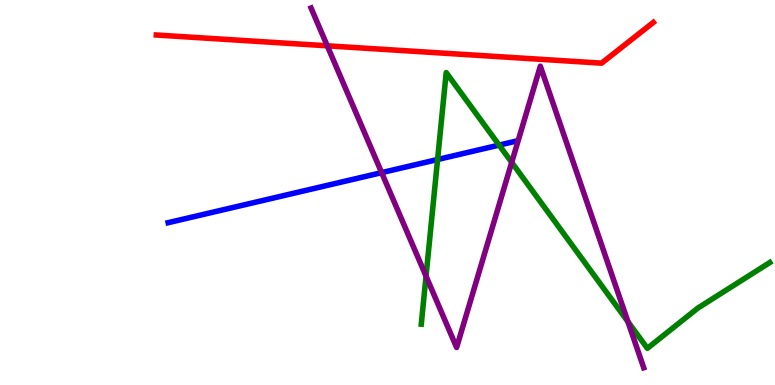[{'lines': ['blue', 'red'], 'intersections': []}, {'lines': ['green', 'red'], 'intersections': []}, {'lines': ['purple', 'red'], 'intersections': [{'x': 4.22, 'y': 8.81}]}, {'lines': ['blue', 'green'], 'intersections': [{'x': 5.65, 'y': 5.86}, {'x': 6.44, 'y': 6.23}]}, {'lines': ['blue', 'purple'], 'intersections': [{'x': 4.92, 'y': 5.52}]}, {'lines': ['green', 'purple'], 'intersections': [{'x': 5.5, 'y': 2.83}, {'x': 6.6, 'y': 5.78}, {'x': 8.1, 'y': 1.64}]}]